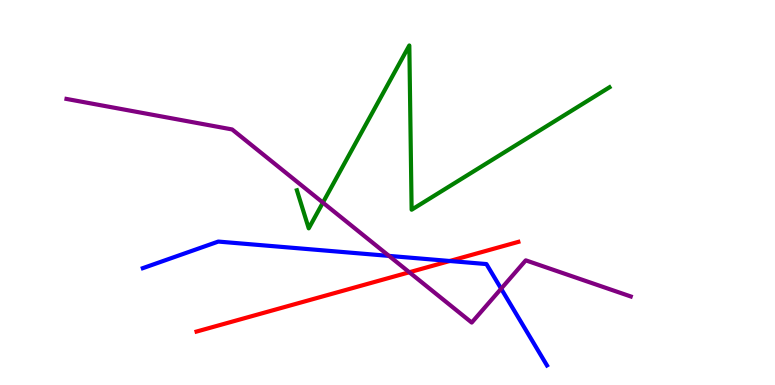[{'lines': ['blue', 'red'], 'intersections': [{'x': 5.8, 'y': 3.22}]}, {'lines': ['green', 'red'], 'intersections': []}, {'lines': ['purple', 'red'], 'intersections': [{'x': 5.28, 'y': 2.93}]}, {'lines': ['blue', 'green'], 'intersections': []}, {'lines': ['blue', 'purple'], 'intersections': [{'x': 5.02, 'y': 3.35}, {'x': 6.47, 'y': 2.5}]}, {'lines': ['green', 'purple'], 'intersections': [{'x': 4.17, 'y': 4.74}]}]